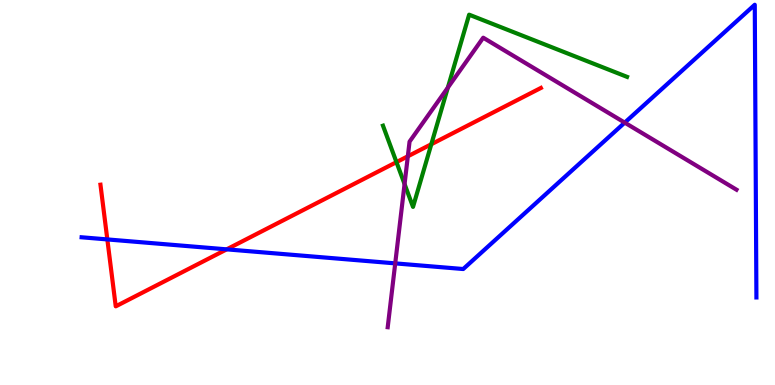[{'lines': ['blue', 'red'], 'intersections': [{'x': 1.38, 'y': 3.78}, {'x': 2.92, 'y': 3.52}]}, {'lines': ['green', 'red'], 'intersections': [{'x': 5.12, 'y': 5.79}, {'x': 5.57, 'y': 6.25}]}, {'lines': ['purple', 'red'], 'intersections': [{'x': 5.26, 'y': 5.94}]}, {'lines': ['blue', 'green'], 'intersections': []}, {'lines': ['blue', 'purple'], 'intersections': [{'x': 5.1, 'y': 3.16}, {'x': 8.06, 'y': 6.81}]}, {'lines': ['green', 'purple'], 'intersections': [{'x': 5.22, 'y': 5.22}, {'x': 5.78, 'y': 7.72}]}]